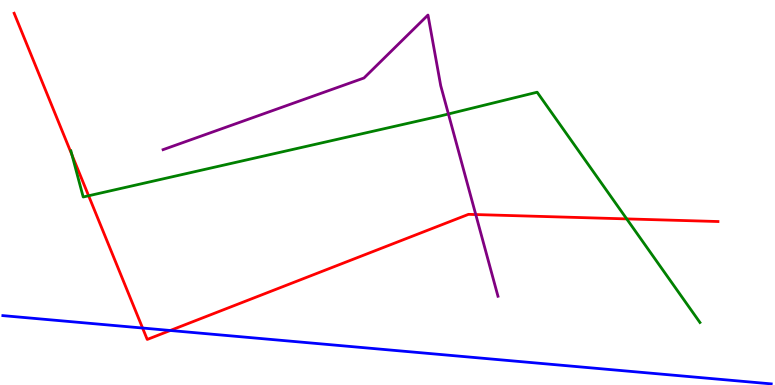[{'lines': ['blue', 'red'], 'intersections': [{'x': 1.84, 'y': 1.48}, {'x': 2.2, 'y': 1.42}]}, {'lines': ['green', 'red'], 'intersections': [{'x': 0.929, 'y': 5.97}, {'x': 1.14, 'y': 4.92}, {'x': 8.09, 'y': 4.31}]}, {'lines': ['purple', 'red'], 'intersections': [{'x': 6.14, 'y': 4.43}]}, {'lines': ['blue', 'green'], 'intersections': []}, {'lines': ['blue', 'purple'], 'intersections': []}, {'lines': ['green', 'purple'], 'intersections': [{'x': 5.79, 'y': 7.04}]}]